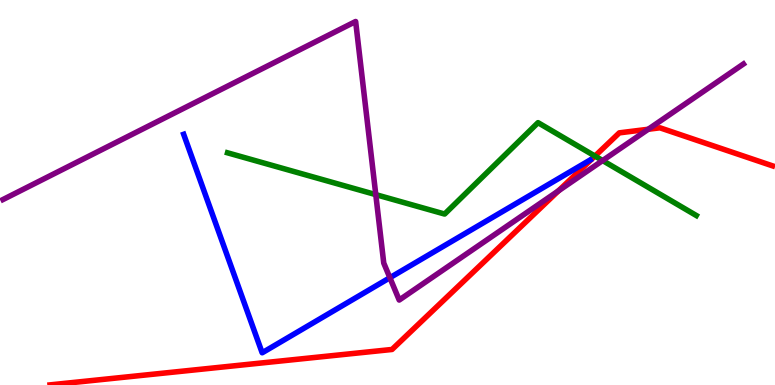[{'lines': ['blue', 'red'], 'intersections': []}, {'lines': ['green', 'red'], 'intersections': [{'x': 7.68, 'y': 5.95}]}, {'lines': ['purple', 'red'], 'intersections': [{'x': 7.21, 'y': 5.04}, {'x': 8.36, 'y': 6.64}]}, {'lines': ['blue', 'green'], 'intersections': []}, {'lines': ['blue', 'purple'], 'intersections': [{'x': 5.03, 'y': 2.79}]}, {'lines': ['green', 'purple'], 'intersections': [{'x': 4.85, 'y': 4.94}, {'x': 7.78, 'y': 5.83}]}]